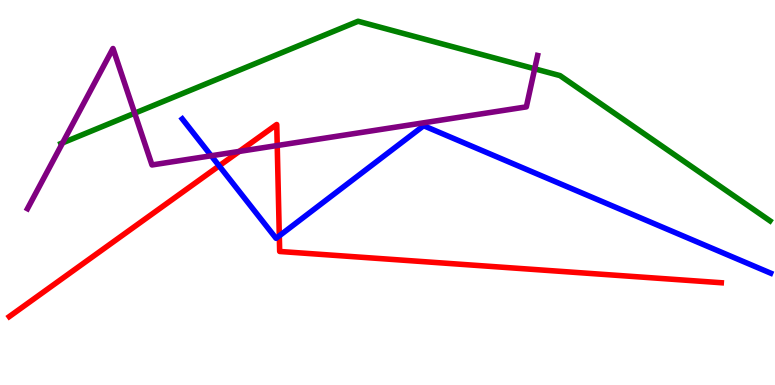[{'lines': ['blue', 'red'], 'intersections': [{'x': 2.83, 'y': 5.69}, {'x': 3.6, 'y': 3.87}]}, {'lines': ['green', 'red'], 'intersections': []}, {'lines': ['purple', 'red'], 'intersections': [{'x': 3.09, 'y': 6.07}, {'x': 3.58, 'y': 6.22}]}, {'lines': ['blue', 'green'], 'intersections': []}, {'lines': ['blue', 'purple'], 'intersections': [{'x': 2.73, 'y': 5.95}]}, {'lines': ['green', 'purple'], 'intersections': [{'x': 0.808, 'y': 6.29}, {'x': 1.74, 'y': 7.06}, {'x': 6.9, 'y': 8.21}]}]